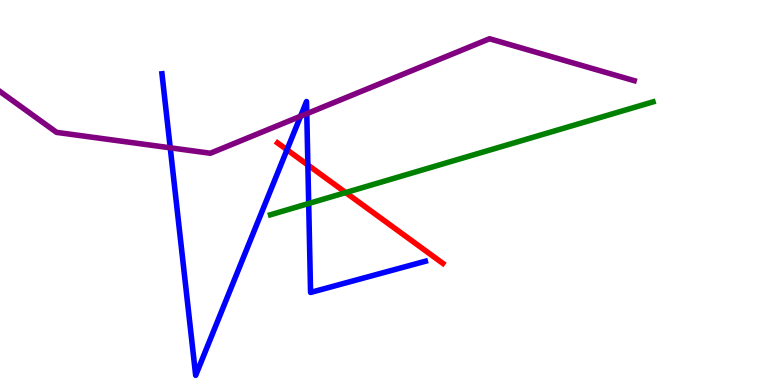[{'lines': ['blue', 'red'], 'intersections': [{'x': 3.7, 'y': 6.11}, {'x': 3.97, 'y': 5.71}]}, {'lines': ['green', 'red'], 'intersections': [{'x': 4.46, 'y': 5.0}]}, {'lines': ['purple', 'red'], 'intersections': []}, {'lines': ['blue', 'green'], 'intersections': [{'x': 3.98, 'y': 4.71}]}, {'lines': ['blue', 'purple'], 'intersections': [{'x': 2.2, 'y': 6.16}, {'x': 3.88, 'y': 6.98}, {'x': 3.96, 'y': 7.05}]}, {'lines': ['green', 'purple'], 'intersections': []}]